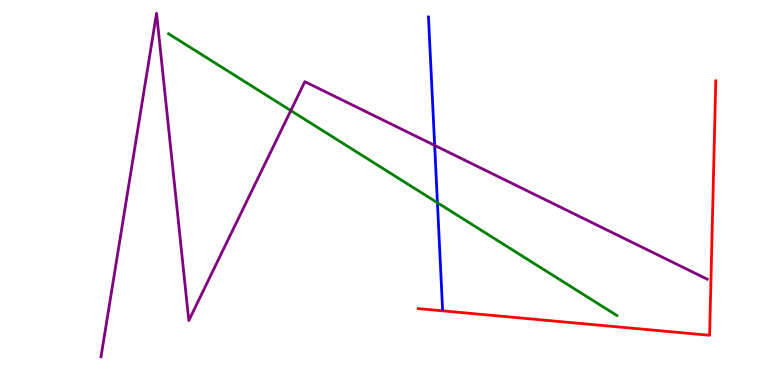[{'lines': ['blue', 'red'], 'intersections': []}, {'lines': ['green', 'red'], 'intersections': []}, {'lines': ['purple', 'red'], 'intersections': []}, {'lines': ['blue', 'green'], 'intersections': [{'x': 5.64, 'y': 4.73}]}, {'lines': ['blue', 'purple'], 'intersections': [{'x': 5.61, 'y': 6.22}]}, {'lines': ['green', 'purple'], 'intersections': [{'x': 3.75, 'y': 7.13}]}]